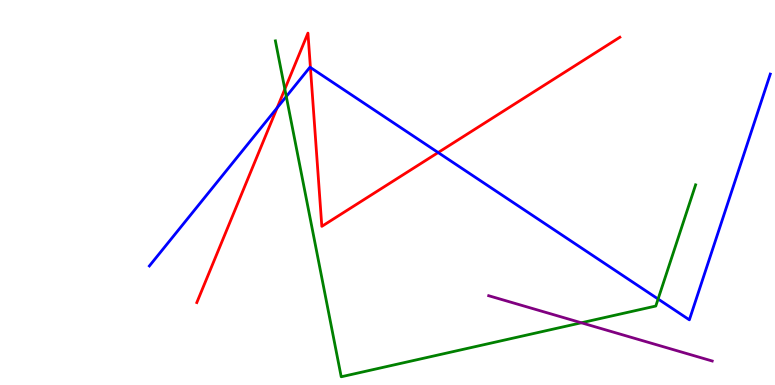[{'lines': ['blue', 'red'], 'intersections': [{'x': 3.58, 'y': 7.2}, {'x': 4.01, 'y': 8.25}, {'x': 5.65, 'y': 6.04}]}, {'lines': ['green', 'red'], 'intersections': [{'x': 3.68, 'y': 7.69}]}, {'lines': ['purple', 'red'], 'intersections': []}, {'lines': ['blue', 'green'], 'intersections': [{'x': 3.69, 'y': 7.49}, {'x': 8.49, 'y': 2.23}]}, {'lines': ['blue', 'purple'], 'intersections': []}, {'lines': ['green', 'purple'], 'intersections': [{'x': 7.5, 'y': 1.62}]}]